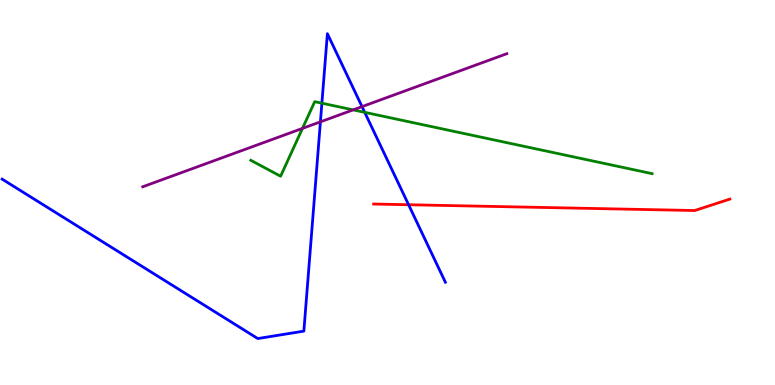[{'lines': ['blue', 'red'], 'intersections': [{'x': 5.27, 'y': 4.68}]}, {'lines': ['green', 'red'], 'intersections': []}, {'lines': ['purple', 'red'], 'intersections': []}, {'lines': ['blue', 'green'], 'intersections': [{'x': 4.15, 'y': 7.32}, {'x': 4.71, 'y': 7.08}]}, {'lines': ['blue', 'purple'], 'intersections': [{'x': 4.13, 'y': 6.84}, {'x': 4.67, 'y': 7.23}]}, {'lines': ['green', 'purple'], 'intersections': [{'x': 3.9, 'y': 6.67}, {'x': 4.56, 'y': 7.15}]}]